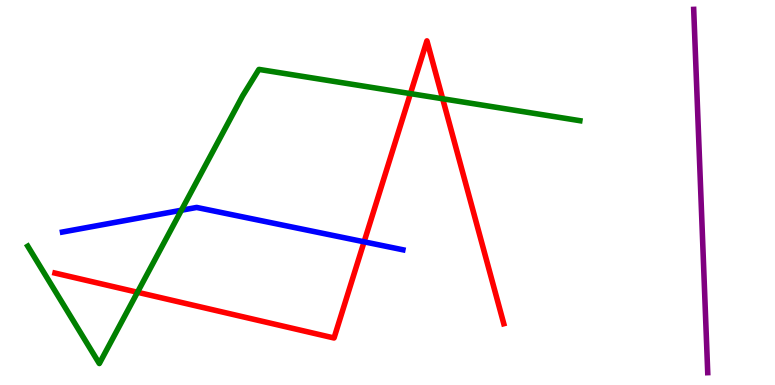[{'lines': ['blue', 'red'], 'intersections': [{'x': 4.7, 'y': 3.72}]}, {'lines': ['green', 'red'], 'intersections': [{'x': 1.77, 'y': 2.41}, {'x': 5.3, 'y': 7.57}, {'x': 5.71, 'y': 7.43}]}, {'lines': ['purple', 'red'], 'intersections': []}, {'lines': ['blue', 'green'], 'intersections': [{'x': 2.34, 'y': 4.54}]}, {'lines': ['blue', 'purple'], 'intersections': []}, {'lines': ['green', 'purple'], 'intersections': []}]